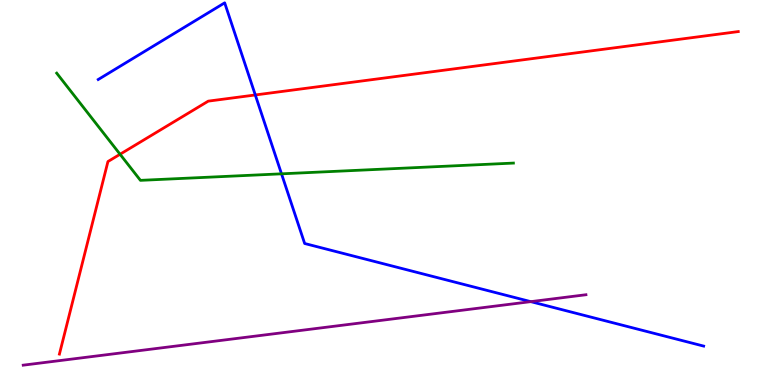[{'lines': ['blue', 'red'], 'intersections': [{'x': 3.29, 'y': 7.53}]}, {'lines': ['green', 'red'], 'intersections': [{'x': 1.55, 'y': 5.99}]}, {'lines': ['purple', 'red'], 'intersections': []}, {'lines': ['blue', 'green'], 'intersections': [{'x': 3.63, 'y': 5.49}]}, {'lines': ['blue', 'purple'], 'intersections': [{'x': 6.85, 'y': 2.17}]}, {'lines': ['green', 'purple'], 'intersections': []}]